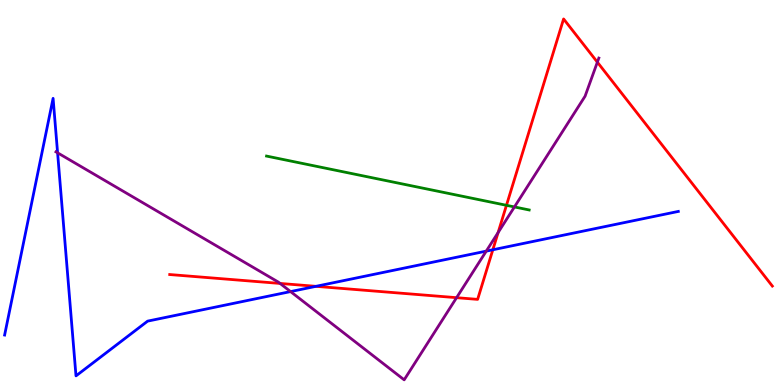[{'lines': ['blue', 'red'], 'intersections': [{'x': 4.08, 'y': 2.56}, {'x': 6.36, 'y': 3.51}]}, {'lines': ['green', 'red'], 'intersections': [{'x': 6.54, 'y': 4.67}]}, {'lines': ['purple', 'red'], 'intersections': [{'x': 3.61, 'y': 2.64}, {'x': 5.89, 'y': 2.27}, {'x': 6.43, 'y': 3.96}, {'x': 7.71, 'y': 8.39}]}, {'lines': ['blue', 'green'], 'intersections': []}, {'lines': ['blue', 'purple'], 'intersections': [{'x': 0.743, 'y': 6.03}, {'x': 3.75, 'y': 2.43}, {'x': 6.27, 'y': 3.48}]}, {'lines': ['green', 'purple'], 'intersections': [{'x': 6.64, 'y': 4.62}]}]